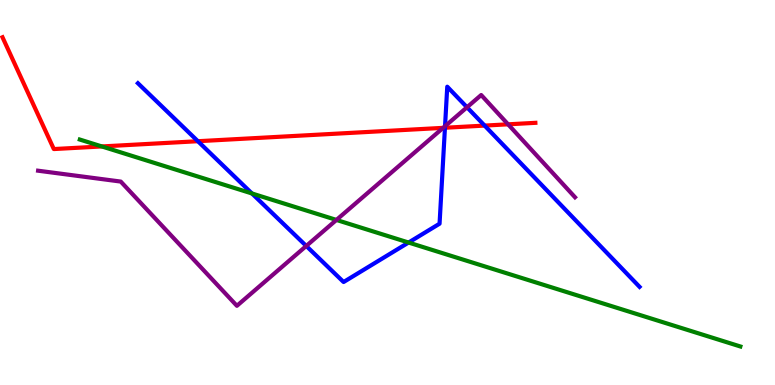[{'lines': ['blue', 'red'], 'intersections': [{'x': 2.55, 'y': 6.33}, {'x': 5.74, 'y': 6.68}, {'x': 6.25, 'y': 6.74}]}, {'lines': ['green', 'red'], 'intersections': [{'x': 1.31, 'y': 6.2}]}, {'lines': ['purple', 'red'], 'intersections': [{'x': 5.72, 'y': 6.68}, {'x': 6.56, 'y': 6.77}]}, {'lines': ['blue', 'green'], 'intersections': [{'x': 3.25, 'y': 4.97}, {'x': 5.27, 'y': 3.7}]}, {'lines': ['blue', 'purple'], 'intersections': [{'x': 3.95, 'y': 3.61}, {'x': 5.74, 'y': 6.72}, {'x': 6.03, 'y': 7.21}]}, {'lines': ['green', 'purple'], 'intersections': [{'x': 4.34, 'y': 4.29}]}]